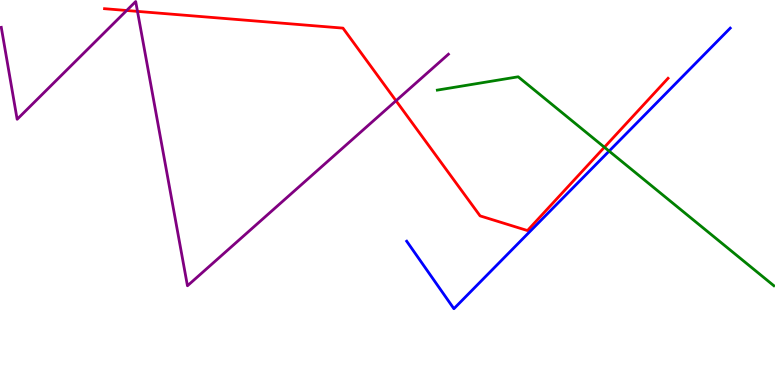[{'lines': ['blue', 'red'], 'intersections': []}, {'lines': ['green', 'red'], 'intersections': [{'x': 7.8, 'y': 6.18}]}, {'lines': ['purple', 'red'], 'intersections': [{'x': 1.63, 'y': 9.73}, {'x': 1.77, 'y': 9.7}, {'x': 5.11, 'y': 7.38}]}, {'lines': ['blue', 'green'], 'intersections': [{'x': 7.86, 'y': 6.08}]}, {'lines': ['blue', 'purple'], 'intersections': []}, {'lines': ['green', 'purple'], 'intersections': []}]